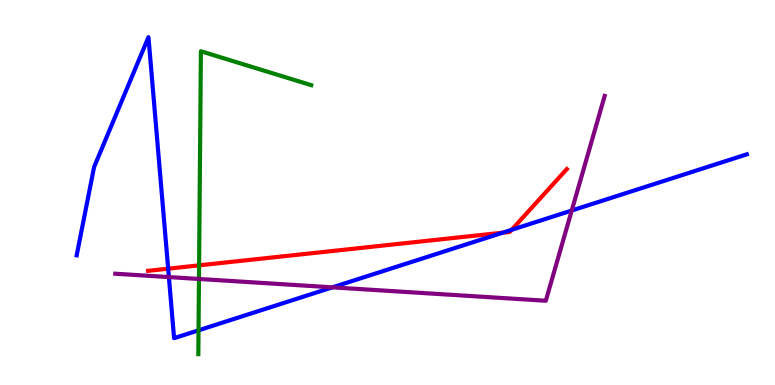[{'lines': ['blue', 'red'], 'intersections': [{'x': 2.17, 'y': 3.02}, {'x': 6.49, 'y': 3.96}, {'x': 6.6, 'y': 4.03}]}, {'lines': ['green', 'red'], 'intersections': [{'x': 2.57, 'y': 3.11}]}, {'lines': ['purple', 'red'], 'intersections': []}, {'lines': ['blue', 'green'], 'intersections': [{'x': 2.56, 'y': 1.42}]}, {'lines': ['blue', 'purple'], 'intersections': [{'x': 2.18, 'y': 2.8}, {'x': 4.29, 'y': 2.54}, {'x': 7.38, 'y': 4.53}]}, {'lines': ['green', 'purple'], 'intersections': [{'x': 2.57, 'y': 2.75}]}]